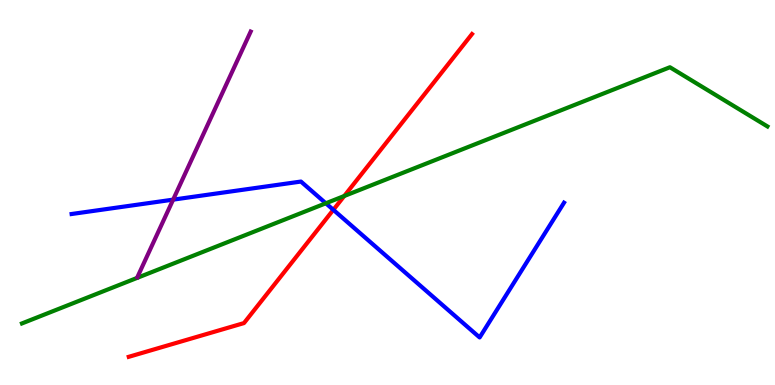[{'lines': ['blue', 'red'], 'intersections': [{'x': 4.3, 'y': 4.55}]}, {'lines': ['green', 'red'], 'intersections': [{'x': 4.44, 'y': 4.91}]}, {'lines': ['purple', 'red'], 'intersections': []}, {'lines': ['blue', 'green'], 'intersections': [{'x': 4.2, 'y': 4.72}]}, {'lines': ['blue', 'purple'], 'intersections': [{'x': 2.23, 'y': 4.81}]}, {'lines': ['green', 'purple'], 'intersections': []}]